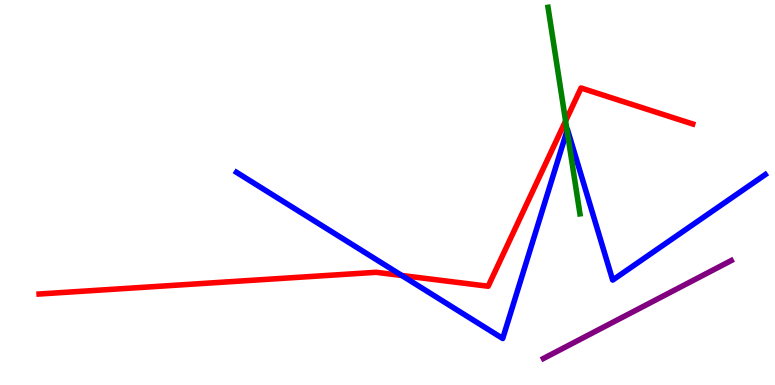[{'lines': ['blue', 'red'], 'intersections': [{'x': 5.18, 'y': 2.84}]}, {'lines': ['green', 'red'], 'intersections': [{'x': 7.3, 'y': 6.86}]}, {'lines': ['purple', 'red'], 'intersections': []}, {'lines': ['blue', 'green'], 'intersections': [{'x': 7.32, 'y': 6.61}]}, {'lines': ['blue', 'purple'], 'intersections': []}, {'lines': ['green', 'purple'], 'intersections': []}]